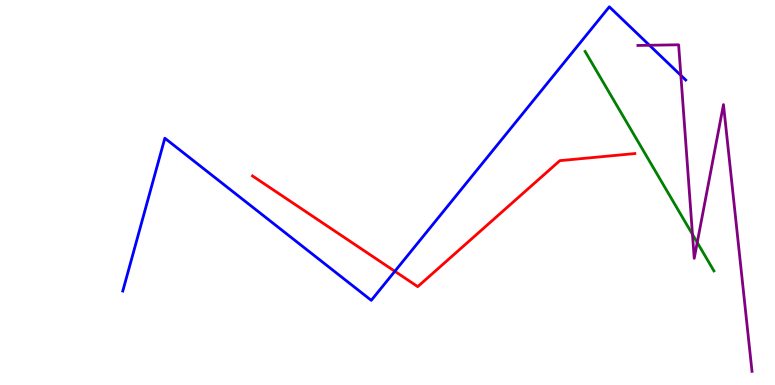[{'lines': ['blue', 'red'], 'intersections': [{'x': 5.09, 'y': 2.95}]}, {'lines': ['green', 'red'], 'intersections': []}, {'lines': ['purple', 'red'], 'intersections': []}, {'lines': ['blue', 'green'], 'intersections': []}, {'lines': ['blue', 'purple'], 'intersections': [{'x': 8.38, 'y': 8.82}, {'x': 8.79, 'y': 8.04}]}, {'lines': ['green', 'purple'], 'intersections': [{'x': 8.94, 'y': 3.91}, {'x': 9.0, 'y': 3.7}]}]